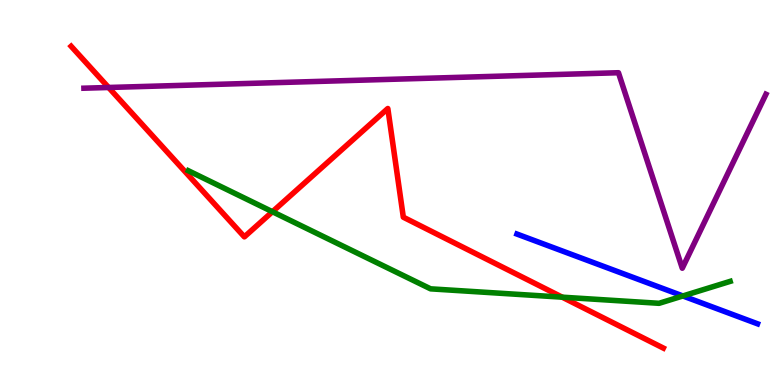[{'lines': ['blue', 'red'], 'intersections': []}, {'lines': ['green', 'red'], 'intersections': [{'x': 3.52, 'y': 4.5}, {'x': 7.25, 'y': 2.28}]}, {'lines': ['purple', 'red'], 'intersections': [{'x': 1.4, 'y': 7.73}]}, {'lines': ['blue', 'green'], 'intersections': [{'x': 8.81, 'y': 2.31}]}, {'lines': ['blue', 'purple'], 'intersections': []}, {'lines': ['green', 'purple'], 'intersections': []}]